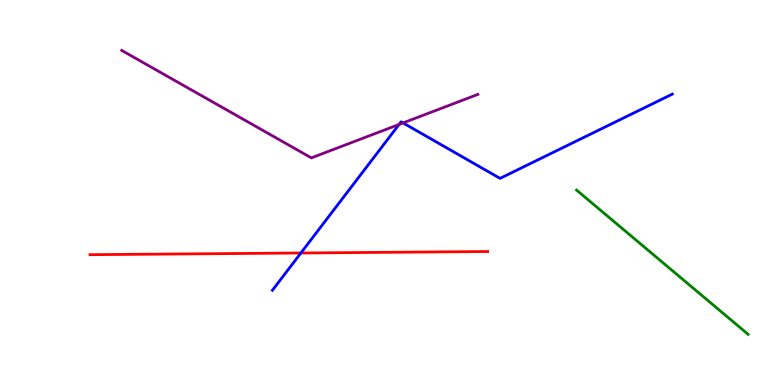[{'lines': ['blue', 'red'], 'intersections': [{'x': 3.88, 'y': 3.43}]}, {'lines': ['green', 'red'], 'intersections': []}, {'lines': ['purple', 'red'], 'intersections': []}, {'lines': ['blue', 'green'], 'intersections': []}, {'lines': ['blue', 'purple'], 'intersections': [{'x': 5.15, 'y': 6.77}, {'x': 5.2, 'y': 6.81}]}, {'lines': ['green', 'purple'], 'intersections': []}]